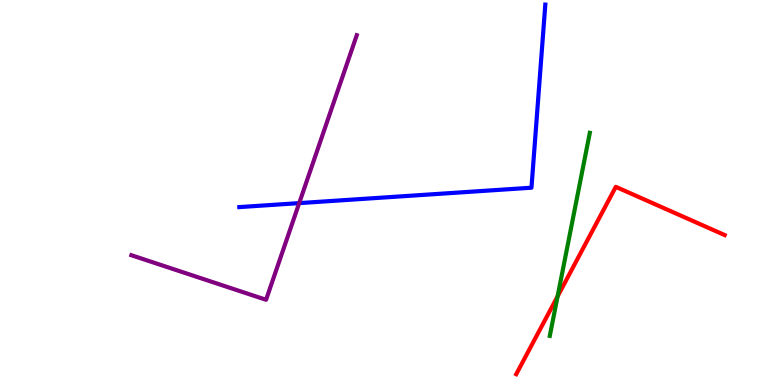[{'lines': ['blue', 'red'], 'intersections': []}, {'lines': ['green', 'red'], 'intersections': [{'x': 7.19, 'y': 2.3}]}, {'lines': ['purple', 'red'], 'intersections': []}, {'lines': ['blue', 'green'], 'intersections': []}, {'lines': ['blue', 'purple'], 'intersections': [{'x': 3.86, 'y': 4.72}]}, {'lines': ['green', 'purple'], 'intersections': []}]